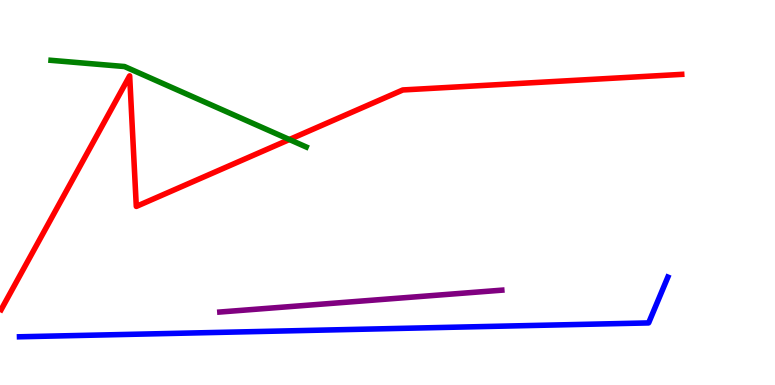[{'lines': ['blue', 'red'], 'intersections': []}, {'lines': ['green', 'red'], 'intersections': [{'x': 3.73, 'y': 6.38}]}, {'lines': ['purple', 'red'], 'intersections': []}, {'lines': ['blue', 'green'], 'intersections': []}, {'lines': ['blue', 'purple'], 'intersections': []}, {'lines': ['green', 'purple'], 'intersections': []}]